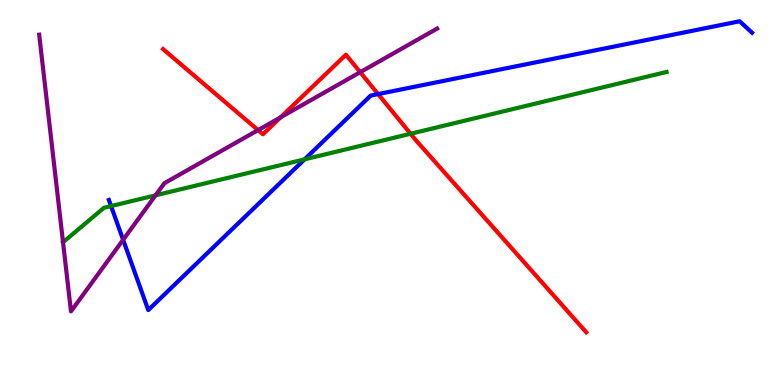[{'lines': ['blue', 'red'], 'intersections': [{'x': 4.88, 'y': 7.56}]}, {'lines': ['green', 'red'], 'intersections': [{'x': 5.3, 'y': 6.53}]}, {'lines': ['purple', 'red'], 'intersections': [{'x': 3.33, 'y': 6.62}, {'x': 3.62, 'y': 6.95}, {'x': 4.65, 'y': 8.12}]}, {'lines': ['blue', 'green'], 'intersections': [{'x': 1.43, 'y': 4.65}, {'x': 3.93, 'y': 5.86}]}, {'lines': ['blue', 'purple'], 'intersections': [{'x': 1.59, 'y': 3.77}]}, {'lines': ['green', 'purple'], 'intersections': [{'x': 2.01, 'y': 4.93}]}]